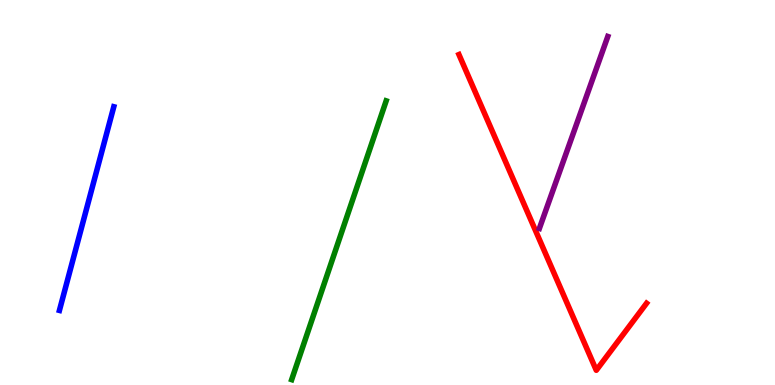[{'lines': ['blue', 'red'], 'intersections': []}, {'lines': ['green', 'red'], 'intersections': []}, {'lines': ['purple', 'red'], 'intersections': []}, {'lines': ['blue', 'green'], 'intersections': []}, {'lines': ['blue', 'purple'], 'intersections': []}, {'lines': ['green', 'purple'], 'intersections': []}]